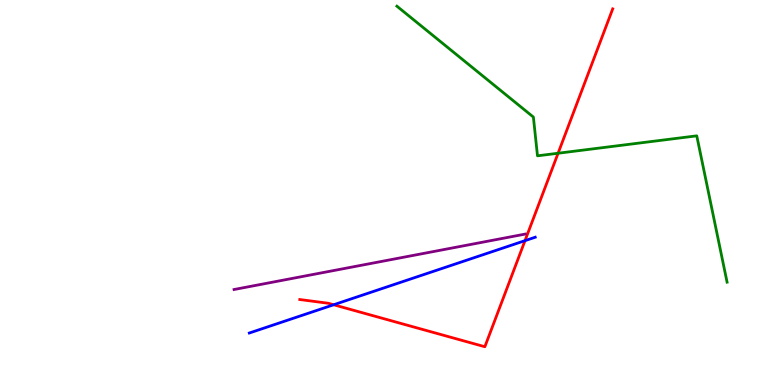[{'lines': ['blue', 'red'], 'intersections': [{'x': 4.31, 'y': 2.08}, {'x': 6.77, 'y': 3.75}]}, {'lines': ['green', 'red'], 'intersections': [{'x': 7.2, 'y': 6.02}]}, {'lines': ['purple', 'red'], 'intersections': []}, {'lines': ['blue', 'green'], 'intersections': []}, {'lines': ['blue', 'purple'], 'intersections': []}, {'lines': ['green', 'purple'], 'intersections': []}]